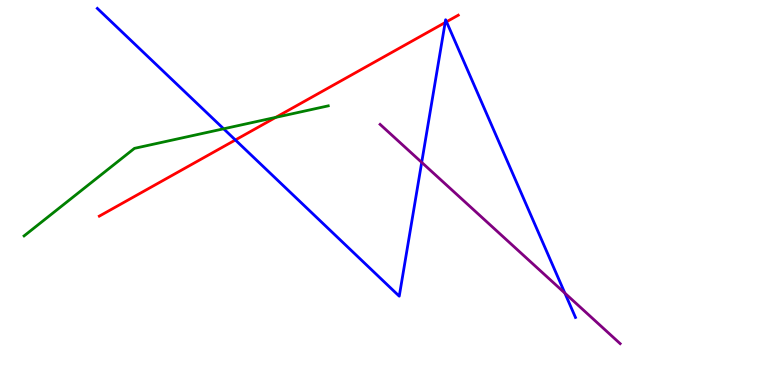[{'lines': ['blue', 'red'], 'intersections': [{'x': 3.04, 'y': 6.36}, {'x': 5.74, 'y': 9.41}, {'x': 5.76, 'y': 9.43}]}, {'lines': ['green', 'red'], 'intersections': [{'x': 3.56, 'y': 6.95}]}, {'lines': ['purple', 'red'], 'intersections': []}, {'lines': ['blue', 'green'], 'intersections': [{'x': 2.89, 'y': 6.65}]}, {'lines': ['blue', 'purple'], 'intersections': [{'x': 5.44, 'y': 5.78}, {'x': 7.29, 'y': 2.39}]}, {'lines': ['green', 'purple'], 'intersections': []}]